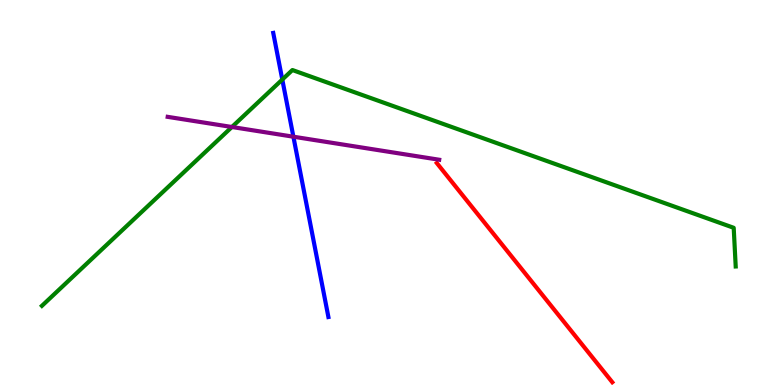[{'lines': ['blue', 'red'], 'intersections': []}, {'lines': ['green', 'red'], 'intersections': []}, {'lines': ['purple', 'red'], 'intersections': []}, {'lines': ['blue', 'green'], 'intersections': [{'x': 3.64, 'y': 7.93}]}, {'lines': ['blue', 'purple'], 'intersections': [{'x': 3.79, 'y': 6.45}]}, {'lines': ['green', 'purple'], 'intersections': [{'x': 2.99, 'y': 6.7}]}]